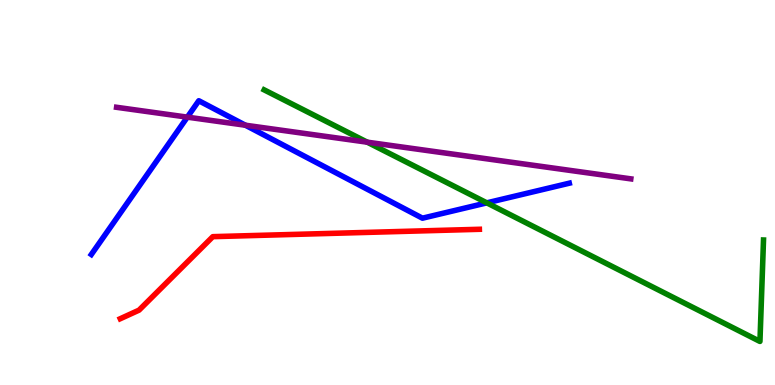[{'lines': ['blue', 'red'], 'intersections': []}, {'lines': ['green', 'red'], 'intersections': []}, {'lines': ['purple', 'red'], 'intersections': []}, {'lines': ['blue', 'green'], 'intersections': [{'x': 6.28, 'y': 4.73}]}, {'lines': ['blue', 'purple'], 'intersections': [{'x': 2.42, 'y': 6.96}, {'x': 3.17, 'y': 6.75}]}, {'lines': ['green', 'purple'], 'intersections': [{'x': 4.74, 'y': 6.31}]}]